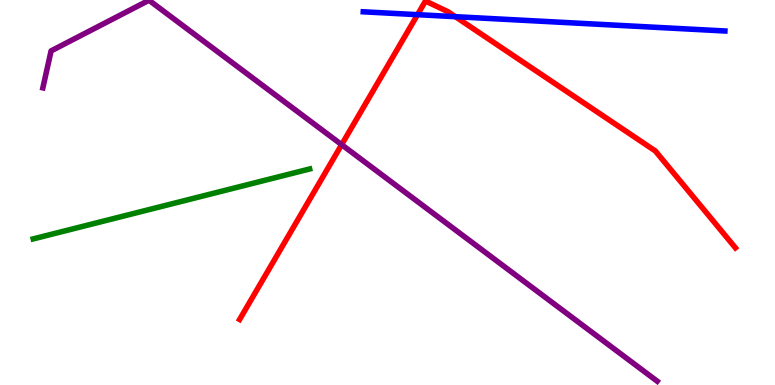[{'lines': ['blue', 'red'], 'intersections': [{'x': 5.39, 'y': 9.62}, {'x': 5.88, 'y': 9.57}]}, {'lines': ['green', 'red'], 'intersections': []}, {'lines': ['purple', 'red'], 'intersections': [{'x': 4.41, 'y': 6.24}]}, {'lines': ['blue', 'green'], 'intersections': []}, {'lines': ['blue', 'purple'], 'intersections': []}, {'lines': ['green', 'purple'], 'intersections': []}]